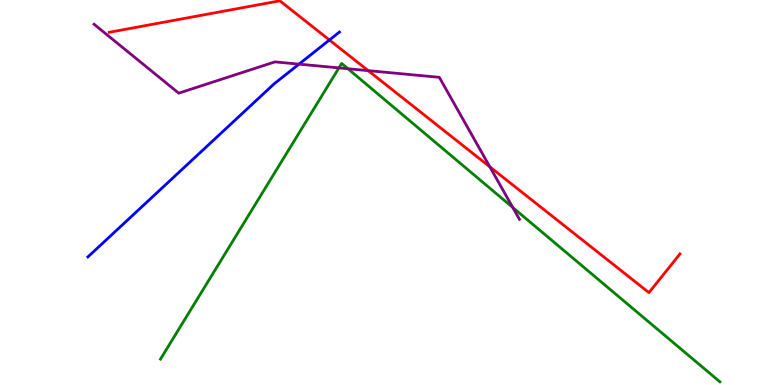[{'lines': ['blue', 'red'], 'intersections': [{'x': 4.25, 'y': 8.96}]}, {'lines': ['green', 'red'], 'intersections': []}, {'lines': ['purple', 'red'], 'intersections': [{'x': 4.75, 'y': 8.17}, {'x': 6.32, 'y': 5.67}]}, {'lines': ['blue', 'green'], 'intersections': []}, {'lines': ['blue', 'purple'], 'intersections': [{'x': 3.86, 'y': 8.33}]}, {'lines': ['green', 'purple'], 'intersections': [{'x': 4.37, 'y': 8.24}, {'x': 4.49, 'y': 8.21}, {'x': 6.62, 'y': 4.61}]}]